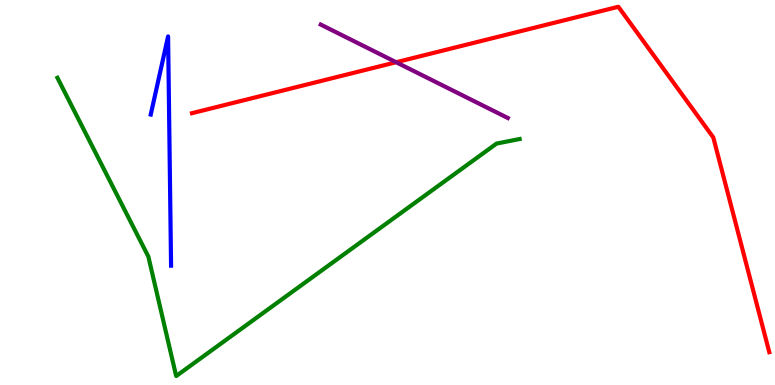[{'lines': ['blue', 'red'], 'intersections': []}, {'lines': ['green', 'red'], 'intersections': []}, {'lines': ['purple', 'red'], 'intersections': [{'x': 5.11, 'y': 8.38}]}, {'lines': ['blue', 'green'], 'intersections': []}, {'lines': ['blue', 'purple'], 'intersections': []}, {'lines': ['green', 'purple'], 'intersections': []}]